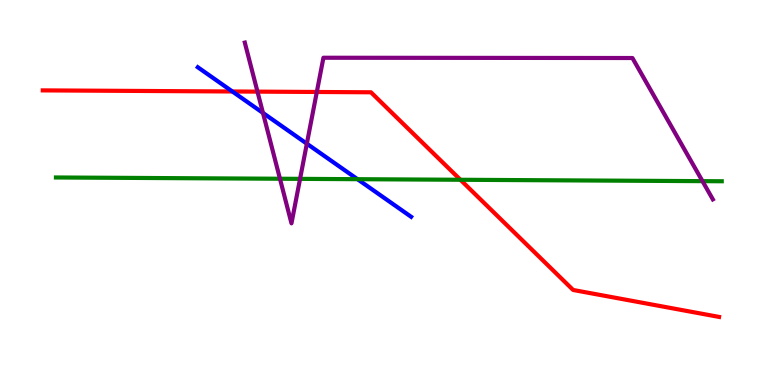[{'lines': ['blue', 'red'], 'intersections': [{'x': 3.0, 'y': 7.62}]}, {'lines': ['green', 'red'], 'intersections': [{'x': 5.94, 'y': 5.33}]}, {'lines': ['purple', 'red'], 'intersections': [{'x': 3.32, 'y': 7.62}, {'x': 4.09, 'y': 7.61}]}, {'lines': ['blue', 'green'], 'intersections': [{'x': 4.61, 'y': 5.35}]}, {'lines': ['blue', 'purple'], 'intersections': [{'x': 3.39, 'y': 7.07}, {'x': 3.96, 'y': 6.27}]}, {'lines': ['green', 'purple'], 'intersections': [{'x': 3.61, 'y': 5.36}, {'x': 3.87, 'y': 5.35}, {'x': 9.06, 'y': 5.29}]}]